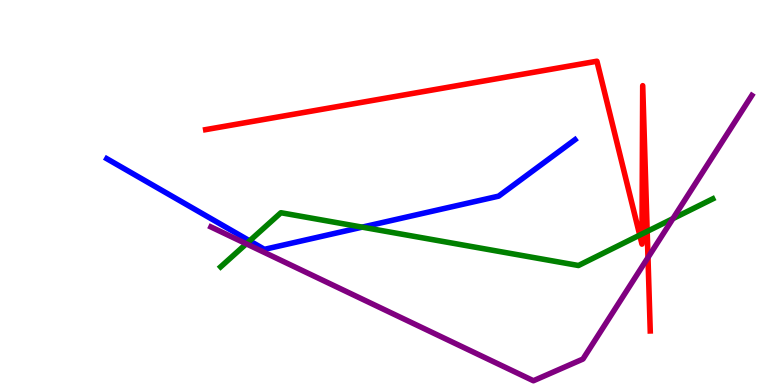[{'lines': ['blue', 'red'], 'intersections': []}, {'lines': ['green', 'red'], 'intersections': [{'x': 8.25, 'y': 3.89}, {'x': 8.28, 'y': 3.92}, {'x': 8.35, 'y': 3.99}]}, {'lines': ['purple', 'red'], 'intersections': [{'x': 8.36, 'y': 3.31}]}, {'lines': ['blue', 'green'], 'intersections': [{'x': 3.22, 'y': 3.74}, {'x': 4.67, 'y': 4.1}]}, {'lines': ['blue', 'purple'], 'intersections': []}, {'lines': ['green', 'purple'], 'intersections': [{'x': 3.18, 'y': 3.67}, {'x': 8.68, 'y': 4.32}]}]